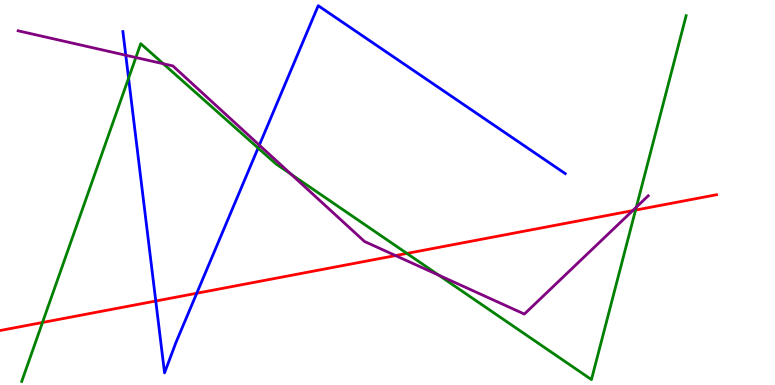[{'lines': ['blue', 'red'], 'intersections': [{'x': 2.01, 'y': 2.18}, {'x': 2.54, 'y': 2.38}]}, {'lines': ['green', 'red'], 'intersections': [{'x': 0.548, 'y': 1.62}, {'x': 5.25, 'y': 3.42}, {'x': 8.2, 'y': 4.54}]}, {'lines': ['purple', 'red'], 'intersections': [{'x': 5.1, 'y': 3.36}, {'x': 8.16, 'y': 4.53}]}, {'lines': ['blue', 'green'], 'intersections': [{'x': 1.66, 'y': 7.97}, {'x': 3.33, 'y': 6.16}]}, {'lines': ['blue', 'purple'], 'intersections': [{'x': 1.62, 'y': 8.57}, {'x': 3.35, 'y': 6.23}]}, {'lines': ['green', 'purple'], 'intersections': [{'x': 1.75, 'y': 8.51}, {'x': 2.11, 'y': 8.34}, {'x': 3.76, 'y': 5.47}, {'x': 5.66, 'y': 2.85}, {'x': 8.21, 'y': 4.62}]}]